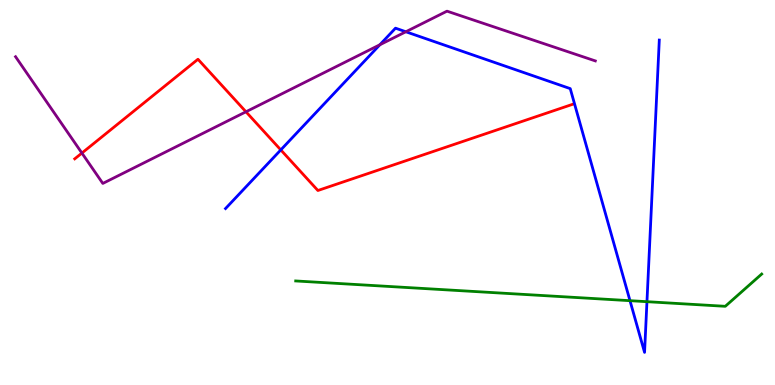[{'lines': ['blue', 'red'], 'intersections': [{'x': 3.62, 'y': 6.11}]}, {'lines': ['green', 'red'], 'intersections': []}, {'lines': ['purple', 'red'], 'intersections': [{'x': 1.06, 'y': 6.02}, {'x': 3.17, 'y': 7.1}]}, {'lines': ['blue', 'green'], 'intersections': [{'x': 8.13, 'y': 2.19}, {'x': 8.35, 'y': 2.16}]}, {'lines': ['blue', 'purple'], 'intersections': [{'x': 4.9, 'y': 8.84}, {'x': 5.24, 'y': 9.18}]}, {'lines': ['green', 'purple'], 'intersections': []}]